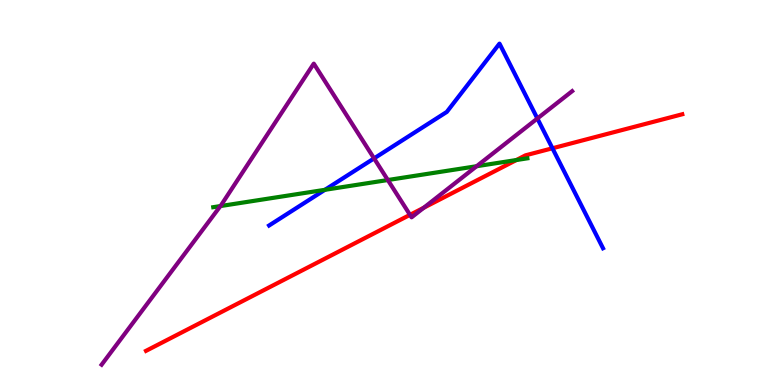[{'lines': ['blue', 'red'], 'intersections': [{'x': 7.13, 'y': 6.15}]}, {'lines': ['green', 'red'], 'intersections': [{'x': 6.66, 'y': 5.84}]}, {'lines': ['purple', 'red'], 'intersections': [{'x': 5.29, 'y': 4.42}, {'x': 5.47, 'y': 4.6}]}, {'lines': ['blue', 'green'], 'intersections': [{'x': 4.19, 'y': 5.07}]}, {'lines': ['blue', 'purple'], 'intersections': [{'x': 4.83, 'y': 5.89}, {'x': 6.93, 'y': 6.92}]}, {'lines': ['green', 'purple'], 'intersections': [{'x': 2.84, 'y': 4.65}, {'x': 5.0, 'y': 5.32}, {'x': 6.15, 'y': 5.68}]}]